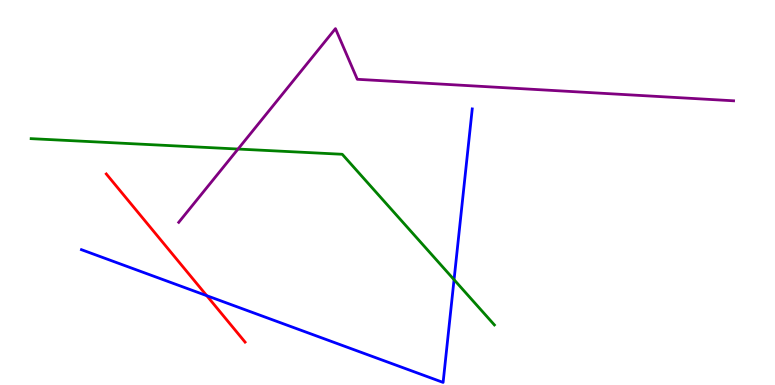[{'lines': ['blue', 'red'], 'intersections': [{'x': 2.67, 'y': 2.32}]}, {'lines': ['green', 'red'], 'intersections': []}, {'lines': ['purple', 'red'], 'intersections': []}, {'lines': ['blue', 'green'], 'intersections': [{'x': 5.86, 'y': 2.74}]}, {'lines': ['blue', 'purple'], 'intersections': []}, {'lines': ['green', 'purple'], 'intersections': [{'x': 3.07, 'y': 6.13}]}]